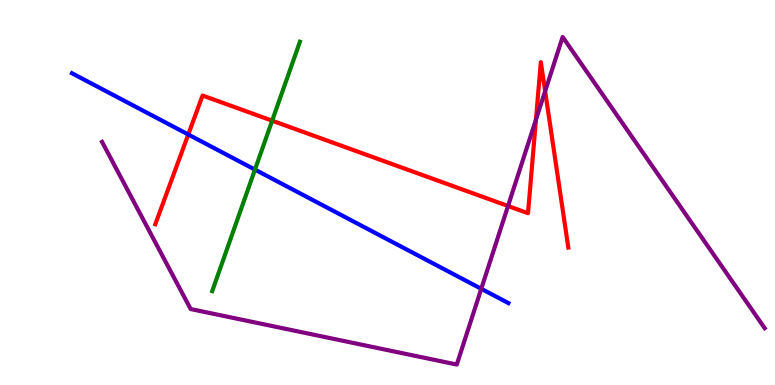[{'lines': ['blue', 'red'], 'intersections': [{'x': 2.43, 'y': 6.51}]}, {'lines': ['green', 'red'], 'intersections': [{'x': 3.51, 'y': 6.87}]}, {'lines': ['purple', 'red'], 'intersections': [{'x': 6.56, 'y': 4.65}, {'x': 6.92, 'y': 6.89}, {'x': 7.03, 'y': 7.63}]}, {'lines': ['blue', 'green'], 'intersections': [{'x': 3.29, 'y': 5.59}]}, {'lines': ['blue', 'purple'], 'intersections': [{'x': 6.21, 'y': 2.5}]}, {'lines': ['green', 'purple'], 'intersections': []}]